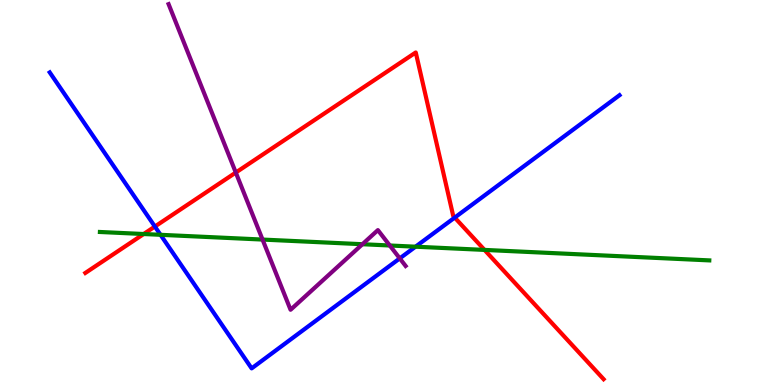[{'lines': ['blue', 'red'], 'intersections': [{'x': 2.0, 'y': 4.12}, {'x': 5.87, 'y': 4.35}]}, {'lines': ['green', 'red'], 'intersections': [{'x': 1.85, 'y': 3.92}, {'x': 6.25, 'y': 3.51}]}, {'lines': ['purple', 'red'], 'intersections': [{'x': 3.04, 'y': 5.52}]}, {'lines': ['blue', 'green'], 'intersections': [{'x': 2.07, 'y': 3.9}, {'x': 5.36, 'y': 3.59}]}, {'lines': ['blue', 'purple'], 'intersections': [{'x': 5.16, 'y': 3.29}]}, {'lines': ['green', 'purple'], 'intersections': [{'x': 3.39, 'y': 3.78}, {'x': 4.68, 'y': 3.66}, {'x': 5.03, 'y': 3.62}]}]